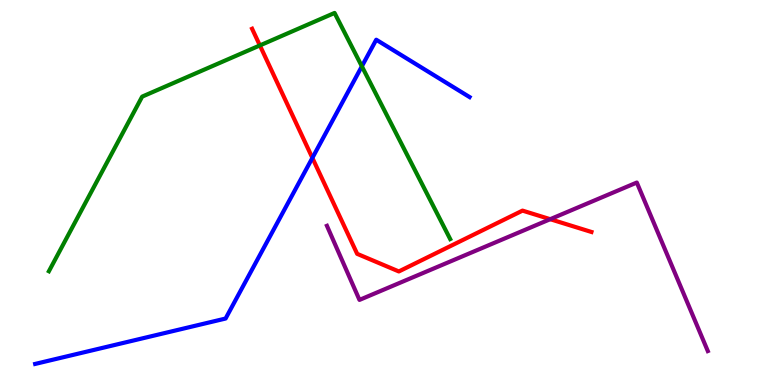[{'lines': ['blue', 'red'], 'intersections': [{'x': 4.03, 'y': 5.9}]}, {'lines': ['green', 'red'], 'intersections': [{'x': 3.35, 'y': 8.82}]}, {'lines': ['purple', 'red'], 'intersections': [{'x': 7.1, 'y': 4.31}]}, {'lines': ['blue', 'green'], 'intersections': [{'x': 4.67, 'y': 8.28}]}, {'lines': ['blue', 'purple'], 'intersections': []}, {'lines': ['green', 'purple'], 'intersections': []}]